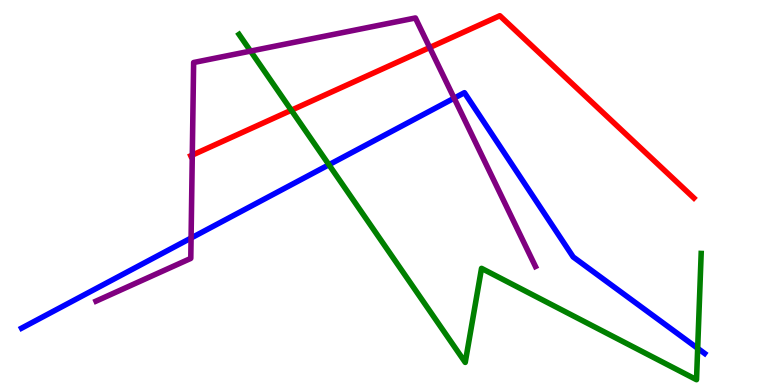[{'lines': ['blue', 'red'], 'intersections': []}, {'lines': ['green', 'red'], 'intersections': [{'x': 3.76, 'y': 7.14}]}, {'lines': ['purple', 'red'], 'intersections': [{'x': 2.48, 'y': 5.97}, {'x': 5.54, 'y': 8.77}]}, {'lines': ['blue', 'green'], 'intersections': [{'x': 4.24, 'y': 5.72}, {'x': 9.0, 'y': 0.952}]}, {'lines': ['blue', 'purple'], 'intersections': [{'x': 2.47, 'y': 3.82}, {'x': 5.86, 'y': 7.45}]}, {'lines': ['green', 'purple'], 'intersections': [{'x': 3.23, 'y': 8.67}]}]